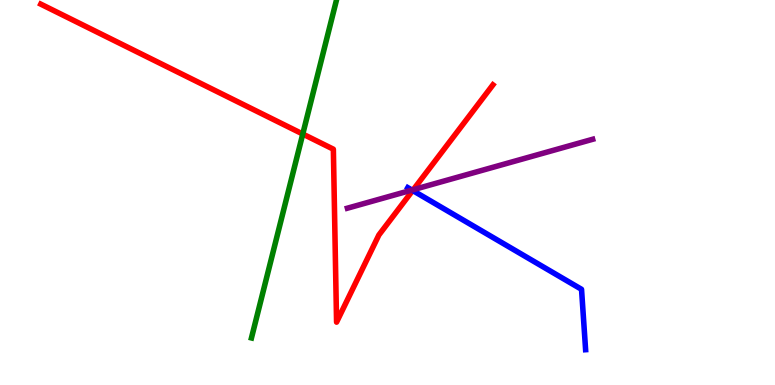[{'lines': ['blue', 'red'], 'intersections': [{'x': 5.32, 'y': 5.05}]}, {'lines': ['green', 'red'], 'intersections': [{'x': 3.91, 'y': 6.52}]}, {'lines': ['purple', 'red'], 'intersections': [{'x': 5.33, 'y': 5.07}]}, {'lines': ['blue', 'green'], 'intersections': []}, {'lines': ['blue', 'purple'], 'intersections': [{'x': 5.32, 'y': 5.06}]}, {'lines': ['green', 'purple'], 'intersections': []}]